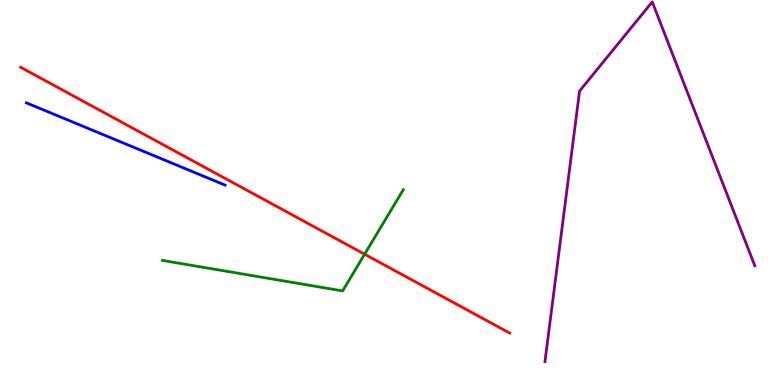[{'lines': ['blue', 'red'], 'intersections': []}, {'lines': ['green', 'red'], 'intersections': [{'x': 4.7, 'y': 3.4}]}, {'lines': ['purple', 'red'], 'intersections': []}, {'lines': ['blue', 'green'], 'intersections': []}, {'lines': ['blue', 'purple'], 'intersections': []}, {'lines': ['green', 'purple'], 'intersections': []}]